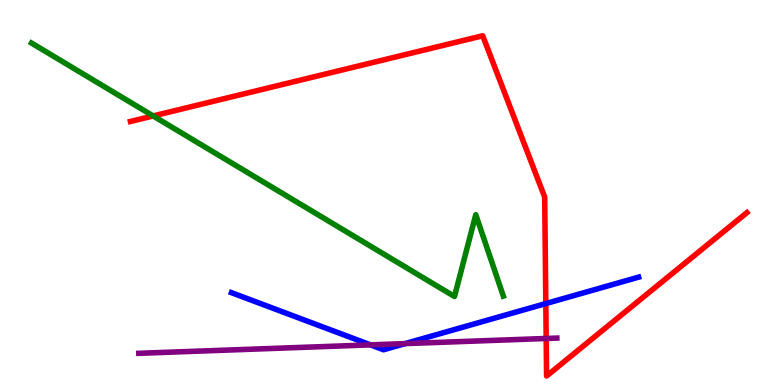[{'lines': ['blue', 'red'], 'intersections': [{'x': 7.04, 'y': 2.12}]}, {'lines': ['green', 'red'], 'intersections': [{'x': 1.98, 'y': 6.99}]}, {'lines': ['purple', 'red'], 'intersections': [{'x': 7.05, 'y': 1.21}]}, {'lines': ['blue', 'green'], 'intersections': []}, {'lines': ['blue', 'purple'], 'intersections': [{'x': 4.78, 'y': 1.04}, {'x': 5.23, 'y': 1.08}]}, {'lines': ['green', 'purple'], 'intersections': []}]